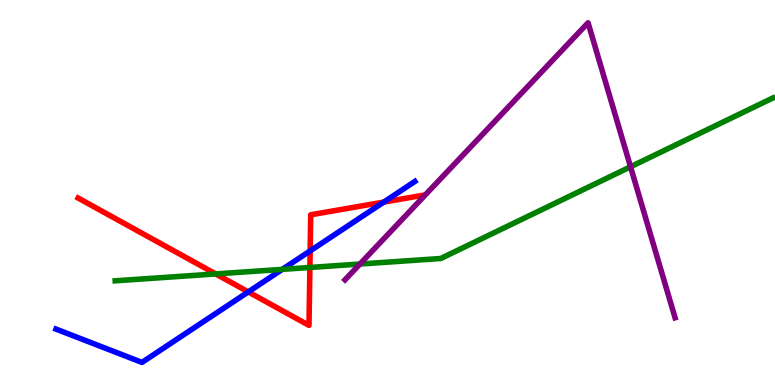[{'lines': ['blue', 'red'], 'intersections': [{'x': 3.2, 'y': 2.42}, {'x': 4.0, 'y': 3.48}, {'x': 4.95, 'y': 4.75}]}, {'lines': ['green', 'red'], 'intersections': [{'x': 2.78, 'y': 2.89}, {'x': 4.0, 'y': 3.05}]}, {'lines': ['purple', 'red'], 'intersections': []}, {'lines': ['blue', 'green'], 'intersections': [{'x': 3.64, 'y': 3.0}]}, {'lines': ['blue', 'purple'], 'intersections': []}, {'lines': ['green', 'purple'], 'intersections': [{'x': 4.64, 'y': 3.14}, {'x': 8.14, 'y': 5.67}]}]